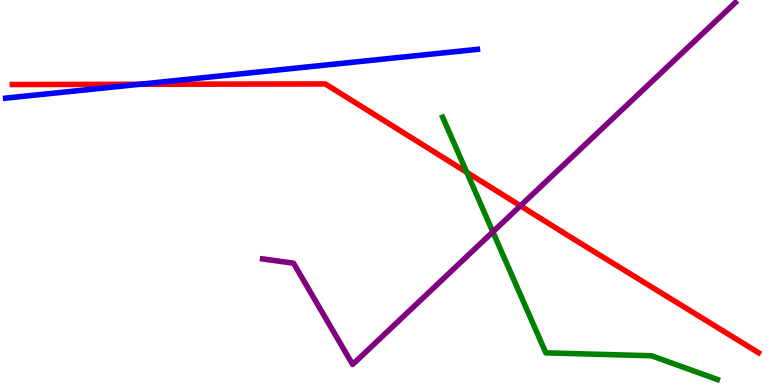[{'lines': ['blue', 'red'], 'intersections': [{'x': 1.8, 'y': 7.81}]}, {'lines': ['green', 'red'], 'intersections': [{'x': 6.02, 'y': 5.53}]}, {'lines': ['purple', 'red'], 'intersections': [{'x': 6.72, 'y': 4.65}]}, {'lines': ['blue', 'green'], 'intersections': []}, {'lines': ['blue', 'purple'], 'intersections': []}, {'lines': ['green', 'purple'], 'intersections': [{'x': 6.36, 'y': 3.98}]}]